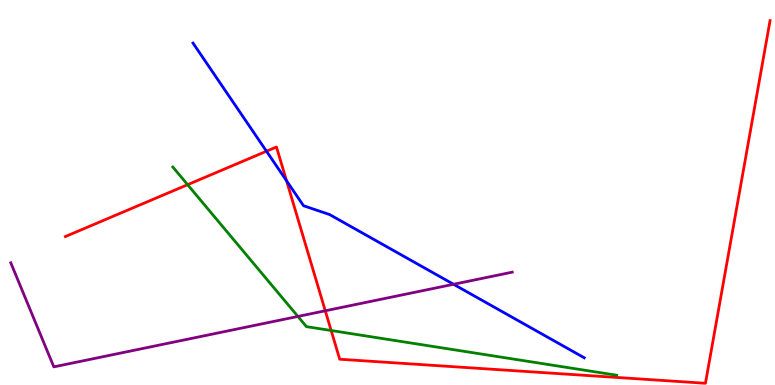[{'lines': ['blue', 'red'], 'intersections': [{'x': 3.44, 'y': 6.07}, {'x': 3.7, 'y': 5.31}]}, {'lines': ['green', 'red'], 'intersections': [{'x': 2.42, 'y': 5.2}, {'x': 4.27, 'y': 1.42}]}, {'lines': ['purple', 'red'], 'intersections': [{'x': 4.2, 'y': 1.93}]}, {'lines': ['blue', 'green'], 'intersections': []}, {'lines': ['blue', 'purple'], 'intersections': [{'x': 5.85, 'y': 2.62}]}, {'lines': ['green', 'purple'], 'intersections': [{'x': 3.84, 'y': 1.78}]}]